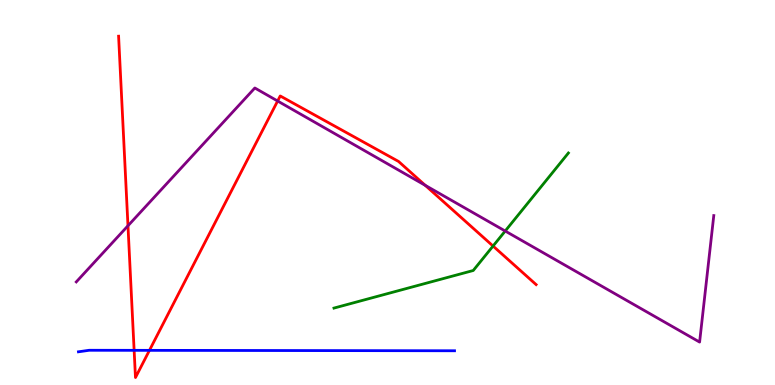[{'lines': ['blue', 'red'], 'intersections': [{'x': 1.73, 'y': 0.9}, {'x': 1.93, 'y': 0.9}]}, {'lines': ['green', 'red'], 'intersections': [{'x': 6.36, 'y': 3.61}]}, {'lines': ['purple', 'red'], 'intersections': [{'x': 1.65, 'y': 4.14}, {'x': 3.58, 'y': 7.38}, {'x': 5.49, 'y': 5.19}]}, {'lines': ['blue', 'green'], 'intersections': []}, {'lines': ['blue', 'purple'], 'intersections': []}, {'lines': ['green', 'purple'], 'intersections': [{'x': 6.52, 'y': 4.0}]}]